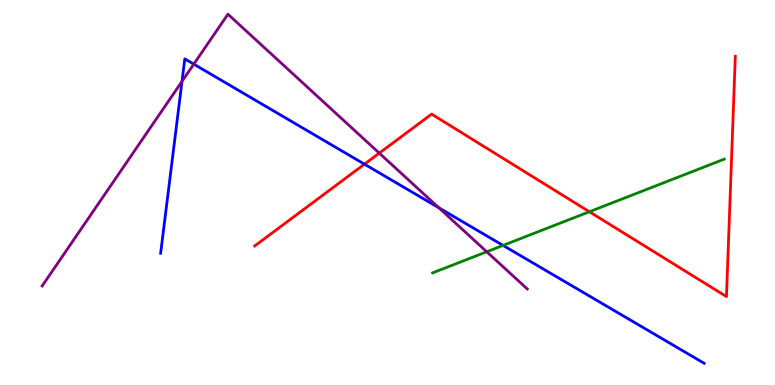[{'lines': ['blue', 'red'], 'intersections': [{'x': 4.7, 'y': 5.74}]}, {'lines': ['green', 'red'], 'intersections': [{'x': 7.6, 'y': 4.5}]}, {'lines': ['purple', 'red'], 'intersections': [{'x': 4.89, 'y': 6.02}]}, {'lines': ['blue', 'green'], 'intersections': [{'x': 6.49, 'y': 3.63}]}, {'lines': ['blue', 'purple'], 'intersections': [{'x': 2.35, 'y': 7.89}, {'x': 2.5, 'y': 8.33}, {'x': 5.66, 'y': 4.6}]}, {'lines': ['green', 'purple'], 'intersections': [{'x': 6.28, 'y': 3.46}]}]